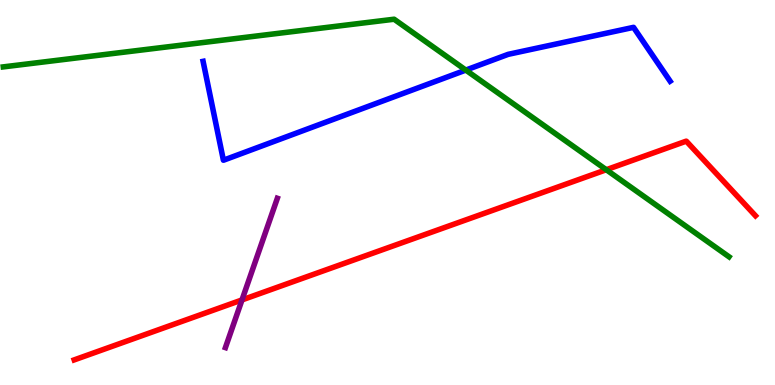[{'lines': ['blue', 'red'], 'intersections': []}, {'lines': ['green', 'red'], 'intersections': [{'x': 7.82, 'y': 5.59}]}, {'lines': ['purple', 'red'], 'intersections': [{'x': 3.12, 'y': 2.21}]}, {'lines': ['blue', 'green'], 'intersections': [{'x': 6.01, 'y': 8.18}]}, {'lines': ['blue', 'purple'], 'intersections': []}, {'lines': ['green', 'purple'], 'intersections': []}]